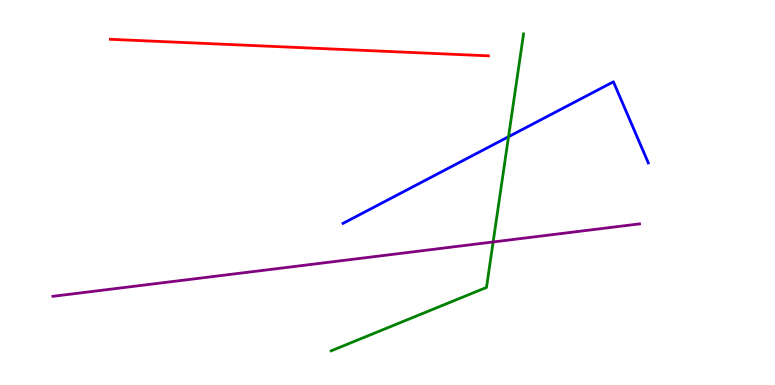[{'lines': ['blue', 'red'], 'intersections': []}, {'lines': ['green', 'red'], 'intersections': []}, {'lines': ['purple', 'red'], 'intersections': []}, {'lines': ['blue', 'green'], 'intersections': [{'x': 6.56, 'y': 6.45}]}, {'lines': ['blue', 'purple'], 'intersections': []}, {'lines': ['green', 'purple'], 'intersections': [{'x': 6.36, 'y': 3.72}]}]